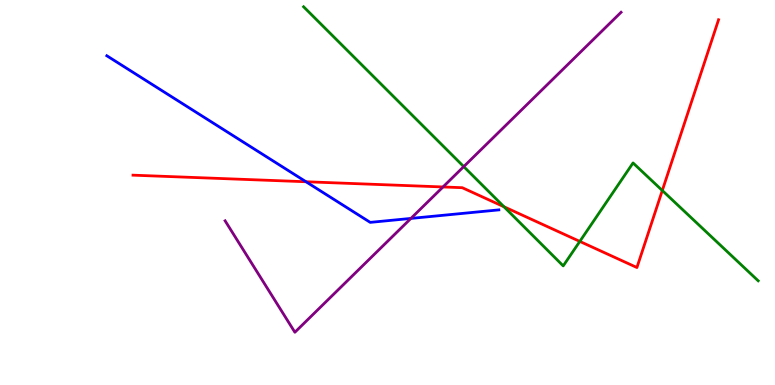[{'lines': ['blue', 'red'], 'intersections': [{'x': 3.95, 'y': 5.28}]}, {'lines': ['green', 'red'], 'intersections': [{'x': 6.5, 'y': 4.63}, {'x': 7.48, 'y': 3.73}, {'x': 8.55, 'y': 5.05}]}, {'lines': ['purple', 'red'], 'intersections': [{'x': 5.72, 'y': 5.14}]}, {'lines': ['blue', 'green'], 'intersections': []}, {'lines': ['blue', 'purple'], 'intersections': [{'x': 5.3, 'y': 4.33}]}, {'lines': ['green', 'purple'], 'intersections': [{'x': 5.98, 'y': 5.67}]}]